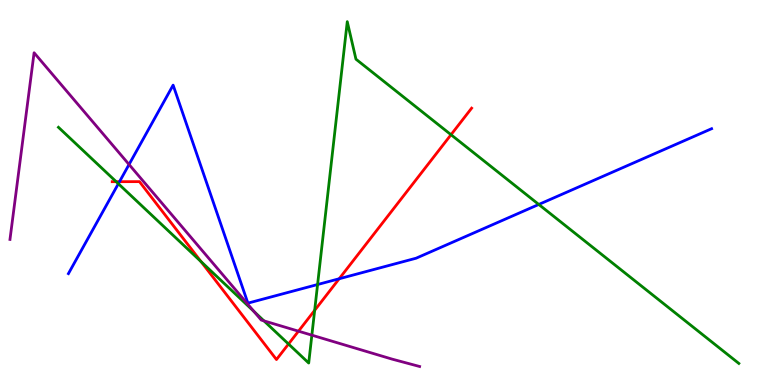[{'lines': ['blue', 'red'], 'intersections': [{'x': 1.54, 'y': 5.28}, {'x': 4.38, 'y': 2.76}]}, {'lines': ['green', 'red'], 'intersections': [{'x': 1.5, 'y': 5.28}, {'x': 2.59, 'y': 3.2}, {'x': 3.72, 'y': 1.06}, {'x': 4.06, 'y': 1.94}, {'x': 5.82, 'y': 6.5}]}, {'lines': ['purple', 'red'], 'intersections': [{'x': 3.85, 'y': 1.4}]}, {'lines': ['blue', 'green'], 'intersections': [{'x': 1.53, 'y': 5.23}, {'x': 4.1, 'y': 2.61}, {'x': 6.95, 'y': 4.69}]}, {'lines': ['blue', 'purple'], 'intersections': [{'x': 1.67, 'y': 5.73}]}, {'lines': ['green', 'purple'], 'intersections': [{'x': 3.28, 'y': 1.91}, {'x': 3.41, 'y': 1.67}, {'x': 4.02, 'y': 1.29}]}]